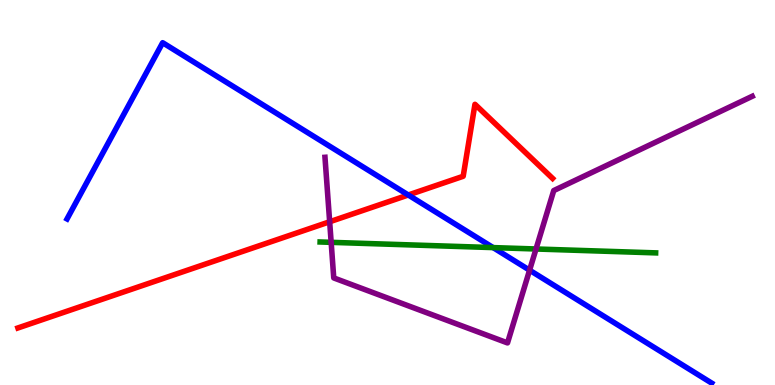[{'lines': ['blue', 'red'], 'intersections': [{'x': 5.27, 'y': 4.94}]}, {'lines': ['green', 'red'], 'intersections': []}, {'lines': ['purple', 'red'], 'intersections': [{'x': 4.25, 'y': 4.24}]}, {'lines': ['blue', 'green'], 'intersections': [{'x': 6.36, 'y': 3.57}]}, {'lines': ['blue', 'purple'], 'intersections': [{'x': 6.83, 'y': 2.98}]}, {'lines': ['green', 'purple'], 'intersections': [{'x': 4.27, 'y': 3.71}, {'x': 6.92, 'y': 3.53}]}]